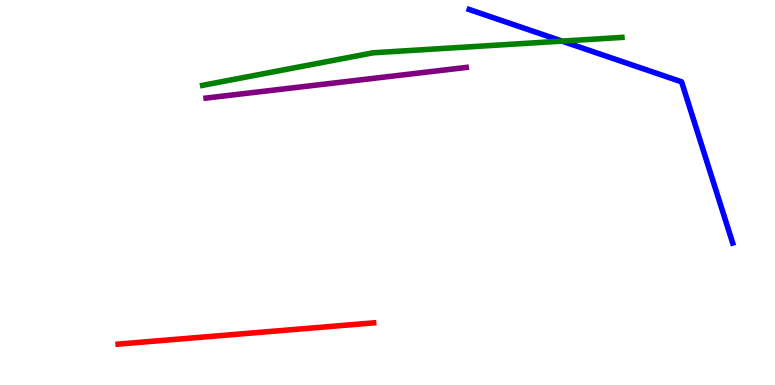[{'lines': ['blue', 'red'], 'intersections': []}, {'lines': ['green', 'red'], 'intersections': []}, {'lines': ['purple', 'red'], 'intersections': []}, {'lines': ['blue', 'green'], 'intersections': [{'x': 7.25, 'y': 8.93}]}, {'lines': ['blue', 'purple'], 'intersections': []}, {'lines': ['green', 'purple'], 'intersections': []}]